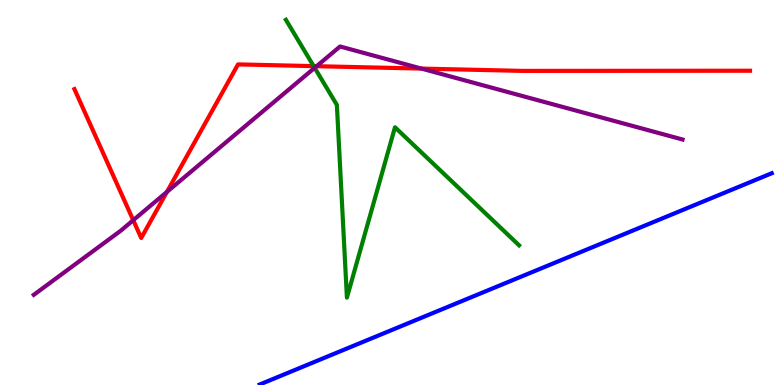[{'lines': ['blue', 'red'], 'intersections': []}, {'lines': ['green', 'red'], 'intersections': [{'x': 4.05, 'y': 8.28}]}, {'lines': ['purple', 'red'], 'intersections': [{'x': 1.72, 'y': 4.28}, {'x': 2.15, 'y': 5.02}, {'x': 4.09, 'y': 8.28}, {'x': 5.44, 'y': 8.22}]}, {'lines': ['blue', 'green'], 'intersections': []}, {'lines': ['blue', 'purple'], 'intersections': []}, {'lines': ['green', 'purple'], 'intersections': [{'x': 4.06, 'y': 8.24}]}]